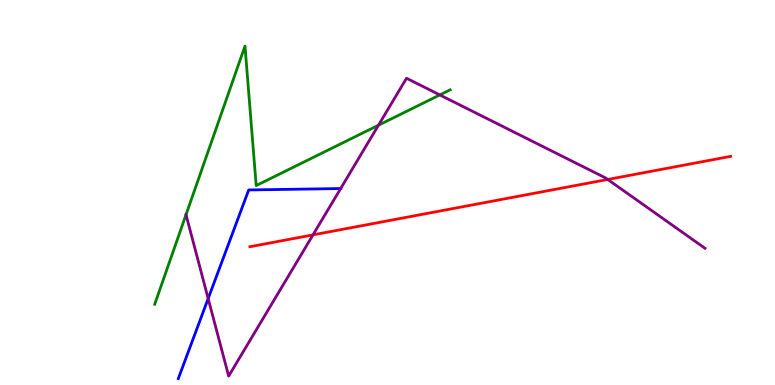[{'lines': ['blue', 'red'], 'intersections': []}, {'lines': ['green', 'red'], 'intersections': []}, {'lines': ['purple', 'red'], 'intersections': [{'x': 4.04, 'y': 3.9}, {'x': 7.84, 'y': 5.34}]}, {'lines': ['blue', 'green'], 'intersections': []}, {'lines': ['blue', 'purple'], 'intersections': [{'x': 2.69, 'y': 2.24}, {'x': 4.4, 'y': 5.1}]}, {'lines': ['green', 'purple'], 'intersections': [{'x': 4.88, 'y': 6.75}, {'x': 5.67, 'y': 7.53}]}]